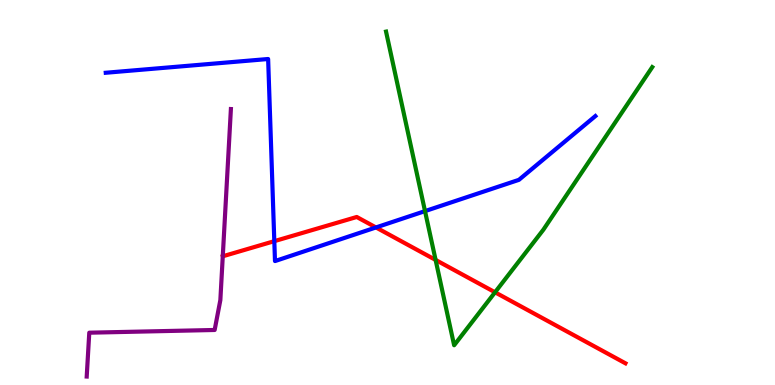[{'lines': ['blue', 'red'], 'intersections': [{'x': 3.54, 'y': 3.74}, {'x': 4.85, 'y': 4.09}]}, {'lines': ['green', 'red'], 'intersections': [{'x': 5.62, 'y': 3.25}, {'x': 6.39, 'y': 2.41}]}, {'lines': ['purple', 'red'], 'intersections': []}, {'lines': ['blue', 'green'], 'intersections': [{'x': 5.48, 'y': 4.52}]}, {'lines': ['blue', 'purple'], 'intersections': []}, {'lines': ['green', 'purple'], 'intersections': []}]